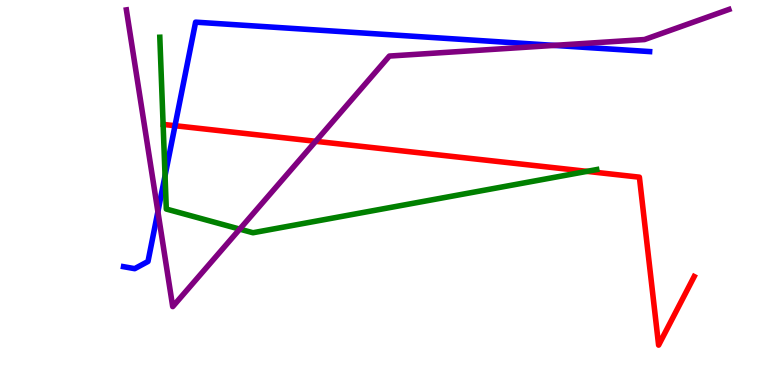[{'lines': ['blue', 'red'], 'intersections': [{'x': 2.26, 'y': 6.73}]}, {'lines': ['green', 'red'], 'intersections': [{'x': 7.57, 'y': 5.55}]}, {'lines': ['purple', 'red'], 'intersections': [{'x': 4.07, 'y': 6.33}]}, {'lines': ['blue', 'green'], 'intersections': [{'x': 2.13, 'y': 5.44}]}, {'lines': ['blue', 'purple'], 'intersections': [{'x': 2.04, 'y': 4.5}, {'x': 7.15, 'y': 8.82}]}, {'lines': ['green', 'purple'], 'intersections': [{'x': 3.09, 'y': 4.05}]}]